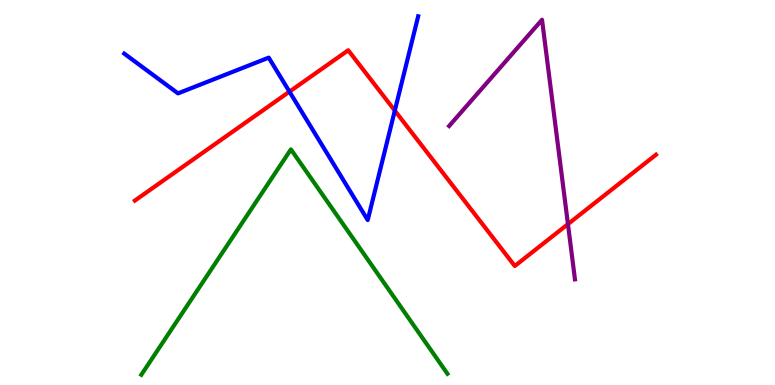[{'lines': ['blue', 'red'], 'intersections': [{'x': 3.73, 'y': 7.62}, {'x': 5.09, 'y': 7.13}]}, {'lines': ['green', 'red'], 'intersections': []}, {'lines': ['purple', 'red'], 'intersections': [{'x': 7.33, 'y': 4.18}]}, {'lines': ['blue', 'green'], 'intersections': []}, {'lines': ['blue', 'purple'], 'intersections': []}, {'lines': ['green', 'purple'], 'intersections': []}]